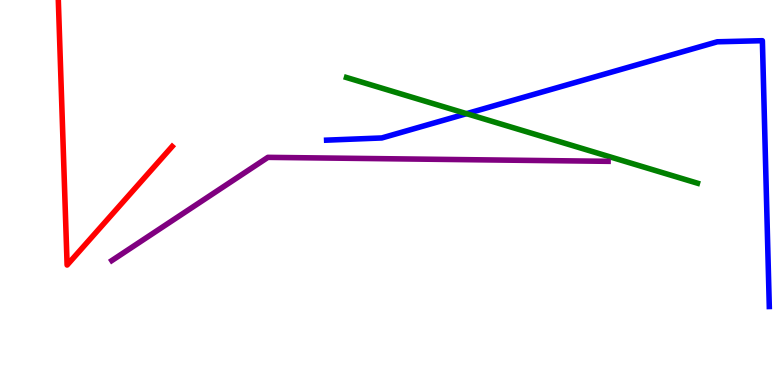[{'lines': ['blue', 'red'], 'intersections': []}, {'lines': ['green', 'red'], 'intersections': []}, {'lines': ['purple', 'red'], 'intersections': []}, {'lines': ['blue', 'green'], 'intersections': [{'x': 6.02, 'y': 7.05}]}, {'lines': ['blue', 'purple'], 'intersections': []}, {'lines': ['green', 'purple'], 'intersections': []}]